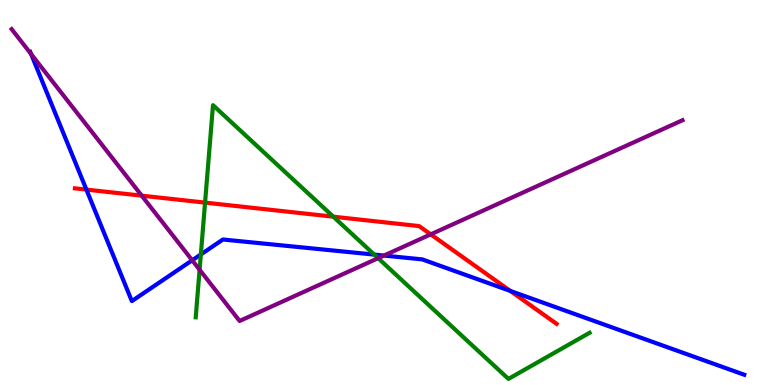[{'lines': ['blue', 'red'], 'intersections': [{'x': 1.11, 'y': 5.08}, {'x': 6.58, 'y': 2.44}]}, {'lines': ['green', 'red'], 'intersections': [{'x': 2.65, 'y': 4.74}, {'x': 4.3, 'y': 4.37}]}, {'lines': ['purple', 'red'], 'intersections': [{'x': 1.83, 'y': 4.92}, {'x': 5.56, 'y': 3.91}]}, {'lines': ['blue', 'green'], 'intersections': [{'x': 2.59, 'y': 3.39}, {'x': 4.83, 'y': 3.39}]}, {'lines': ['blue', 'purple'], 'intersections': [{'x': 0.402, 'y': 8.59}, {'x': 2.48, 'y': 3.24}, {'x': 4.95, 'y': 3.36}]}, {'lines': ['green', 'purple'], 'intersections': [{'x': 2.58, 'y': 2.99}, {'x': 4.88, 'y': 3.29}]}]